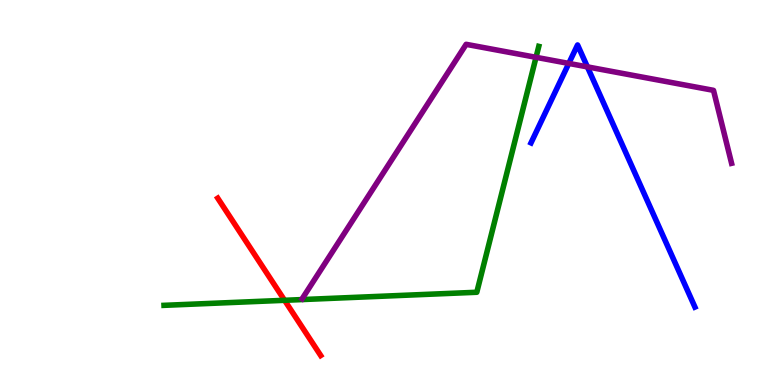[{'lines': ['blue', 'red'], 'intersections': []}, {'lines': ['green', 'red'], 'intersections': [{'x': 3.67, 'y': 2.2}]}, {'lines': ['purple', 'red'], 'intersections': []}, {'lines': ['blue', 'green'], 'intersections': []}, {'lines': ['blue', 'purple'], 'intersections': [{'x': 7.34, 'y': 8.35}, {'x': 7.58, 'y': 8.26}]}, {'lines': ['green', 'purple'], 'intersections': [{'x': 6.92, 'y': 8.51}]}]